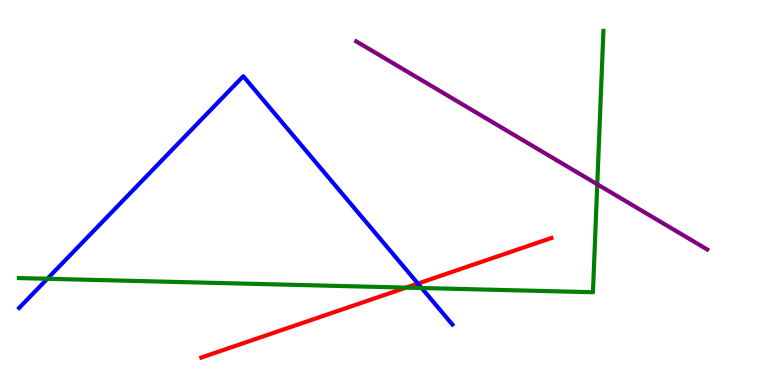[{'lines': ['blue', 'red'], 'intersections': [{'x': 5.39, 'y': 2.63}]}, {'lines': ['green', 'red'], 'intersections': [{'x': 5.24, 'y': 2.53}]}, {'lines': ['purple', 'red'], 'intersections': []}, {'lines': ['blue', 'green'], 'intersections': [{'x': 0.611, 'y': 2.76}, {'x': 5.44, 'y': 2.52}]}, {'lines': ['blue', 'purple'], 'intersections': []}, {'lines': ['green', 'purple'], 'intersections': [{'x': 7.71, 'y': 5.21}]}]